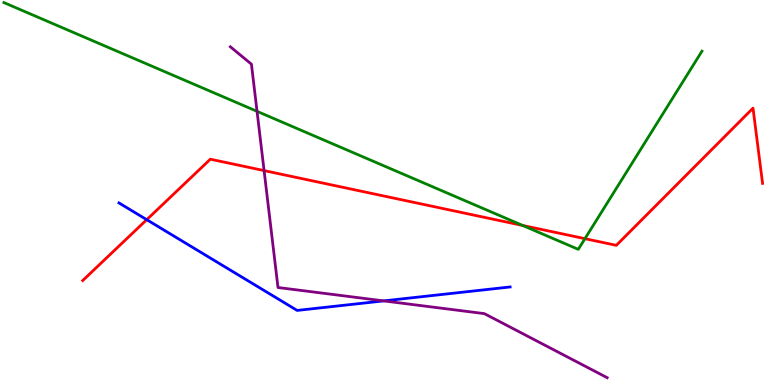[{'lines': ['blue', 'red'], 'intersections': [{'x': 1.89, 'y': 4.29}]}, {'lines': ['green', 'red'], 'intersections': [{'x': 6.74, 'y': 4.14}, {'x': 7.55, 'y': 3.8}]}, {'lines': ['purple', 'red'], 'intersections': [{'x': 3.41, 'y': 5.57}]}, {'lines': ['blue', 'green'], 'intersections': []}, {'lines': ['blue', 'purple'], 'intersections': [{'x': 4.95, 'y': 2.18}]}, {'lines': ['green', 'purple'], 'intersections': [{'x': 3.32, 'y': 7.11}]}]